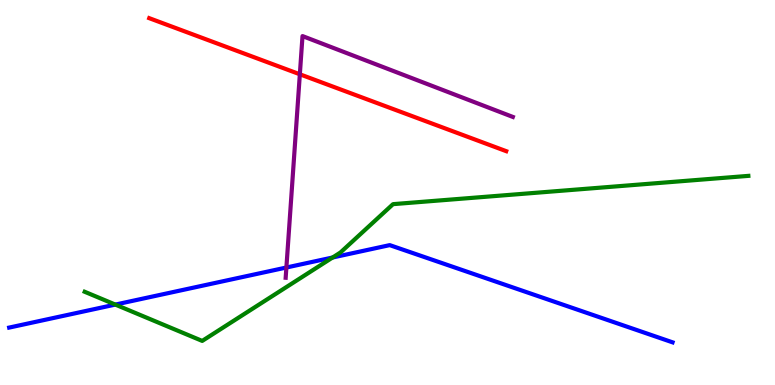[{'lines': ['blue', 'red'], 'intersections': []}, {'lines': ['green', 'red'], 'intersections': []}, {'lines': ['purple', 'red'], 'intersections': [{'x': 3.87, 'y': 8.07}]}, {'lines': ['blue', 'green'], 'intersections': [{'x': 1.49, 'y': 2.09}, {'x': 4.29, 'y': 3.31}]}, {'lines': ['blue', 'purple'], 'intersections': [{'x': 3.7, 'y': 3.05}]}, {'lines': ['green', 'purple'], 'intersections': []}]